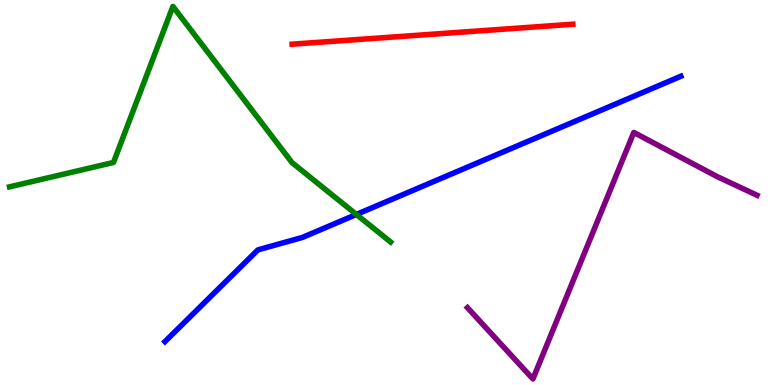[{'lines': ['blue', 'red'], 'intersections': []}, {'lines': ['green', 'red'], 'intersections': []}, {'lines': ['purple', 'red'], 'intersections': []}, {'lines': ['blue', 'green'], 'intersections': [{'x': 4.6, 'y': 4.43}]}, {'lines': ['blue', 'purple'], 'intersections': []}, {'lines': ['green', 'purple'], 'intersections': []}]